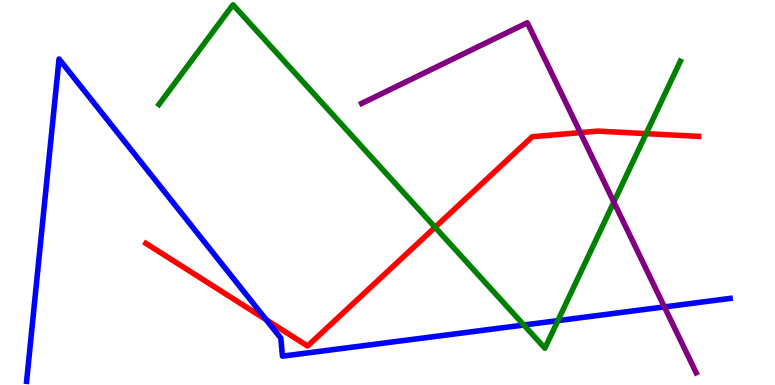[{'lines': ['blue', 'red'], 'intersections': [{'x': 3.43, 'y': 1.7}]}, {'lines': ['green', 'red'], 'intersections': [{'x': 5.61, 'y': 4.1}, {'x': 8.34, 'y': 6.53}]}, {'lines': ['purple', 'red'], 'intersections': [{'x': 7.49, 'y': 6.56}]}, {'lines': ['blue', 'green'], 'intersections': [{'x': 6.76, 'y': 1.56}, {'x': 7.2, 'y': 1.67}]}, {'lines': ['blue', 'purple'], 'intersections': [{'x': 8.57, 'y': 2.03}]}, {'lines': ['green', 'purple'], 'intersections': [{'x': 7.92, 'y': 4.75}]}]